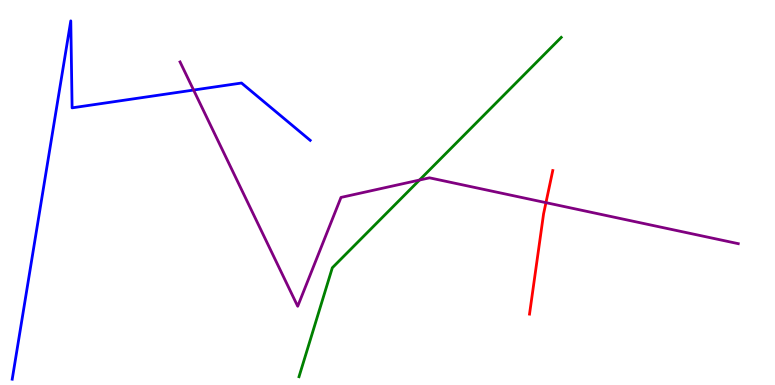[{'lines': ['blue', 'red'], 'intersections': []}, {'lines': ['green', 'red'], 'intersections': []}, {'lines': ['purple', 'red'], 'intersections': [{'x': 7.04, 'y': 4.74}]}, {'lines': ['blue', 'green'], 'intersections': []}, {'lines': ['blue', 'purple'], 'intersections': [{'x': 2.5, 'y': 7.66}]}, {'lines': ['green', 'purple'], 'intersections': [{'x': 5.41, 'y': 5.32}]}]